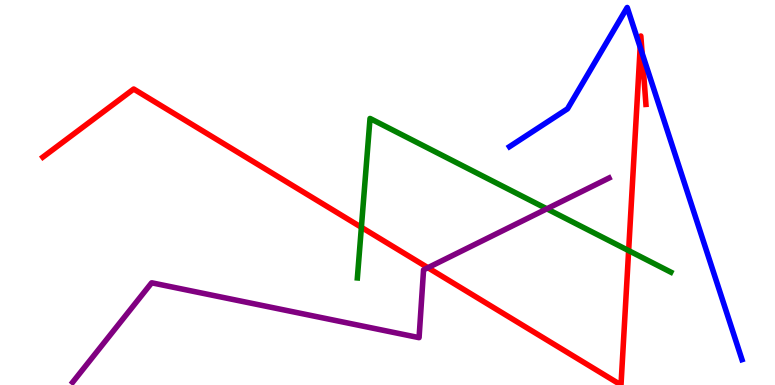[{'lines': ['blue', 'red'], 'intersections': [{'x': 8.26, 'y': 8.77}, {'x': 8.29, 'y': 8.62}]}, {'lines': ['green', 'red'], 'intersections': [{'x': 4.66, 'y': 4.1}, {'x': 8.11, 'y': 3.49}]}, {'lines': ['purple', 'red'], 'intersections': [{'x': 5.52, 'y': 3.05}]}, {'lines': ['blue', 'green'], 'intersections': []}, {'lines': ['blue', 'purple'], 'intersections': []}, {'lines': ['green', 'purple'], 'intersections': [{'x': 7.06, 'y': 4.58}]}]